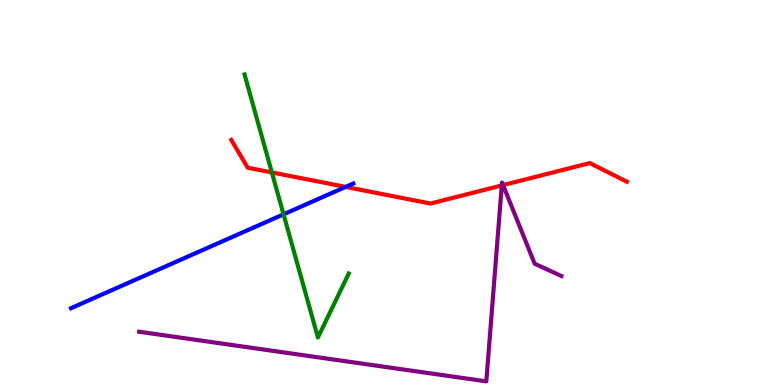[{'lines': ['blue', 'red'], 'intersections': [{'x': 4.46, 'y': 5.15}]}, {'lines': ['green', 'red'], 'intersections': [{'x': 3.51, 'y': 5.52}]}, {'lines': ['purple', 'red'], 'intersections': [{'x': 6.47, 'y': 5.18}, {'x': 6.49, 'y': 5.19}]}, {'lines': ['blue', 'green'], 'intersections': [{'x': 3.66, 'y': 4.43}]}, {'lines': ['blue', 'purple'], 'intersections': []}, {'lines': ['green', 'purple'], 'intersections': []}]